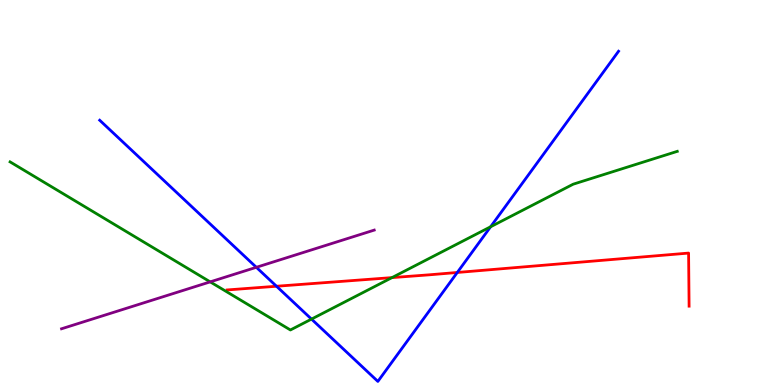[{'lines': ['blue', 'red'], 'intersections': [{'x': 3.57, 'y': 2.56}, {'x': 5.9, 'y': 2.92}]}, {'lines': ['green', 'red'], 'intersections': [{'x': 5.06, 'y': 2.79}]}, {'lines': ['purple', 'red'], 'intersections': []}, {'lines': ['blue', 'green'], 'intersections': [{'x': 4.02, 'y': 1.71}, {'x': 6.33, 'y': 4.11}]}, {'lines': ['blue', 'purple'], 'intersections': [{'x': 3.31, 'y': 3.06}]}, {'lines': ['green', 'purple'], 'intersections': [{'x': 2.71, 'y': 2.68}]}]